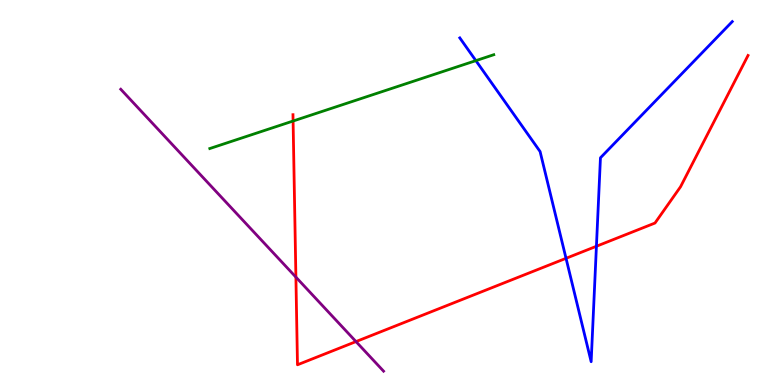[{'lines': ['blue', 'red'], 'intersections': [{'x': 7.3, 'y': 3.29}, {'x': 7.7, 'y': 3.6}]}, {'lines': ['green', 'red'], 'intersections': [{'x': 3.78, 'y': 6.86}]}, {'lines': ['purple', 'red'], 'intersections': [{'x': 3.82, 'y': 2.8}, {'x': 4.59, 'y': 1.13}]}, {'lines': ['blue', 'green'], 'intersections': [{'x': 6.14, 'y': 8.43}]}, {'lines': ['blue', 'purple'], 'intersections': []}, {'lines': ['green', 'purple'], 'intersections': []}]